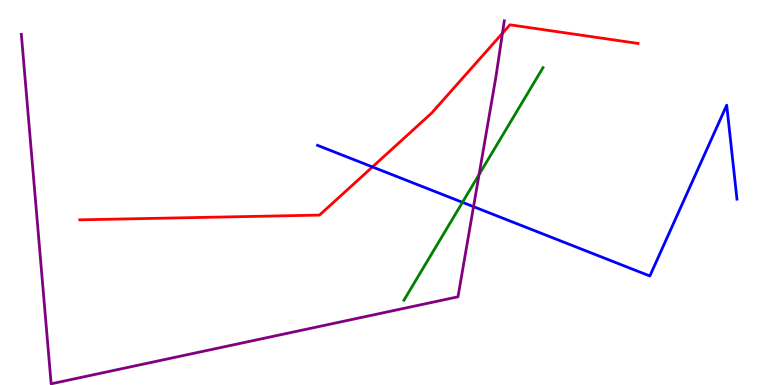[{'lines': ['blue', 'red'], 'intersections': [{'x': 4.81, 'y': 5.66}]}, {'lines': ['green', 'red'], 'intersections': []}, {'lines': ['purple', 'red'], 'intersections': [{'x': 6.48, 'y': 9.14}]}, {'lines': ['blue', 'green'], 'intersections': [{'x': 5.97, 'y': 4.74}]}, {'lines': ['blue', 'purple'], 'intersections': [{'x': 6.11, 'y': 4.63}]}, {'lines': ['green', 'purple'], 'intersections': [{'x': 6.18, 'y': 5.47}]}]